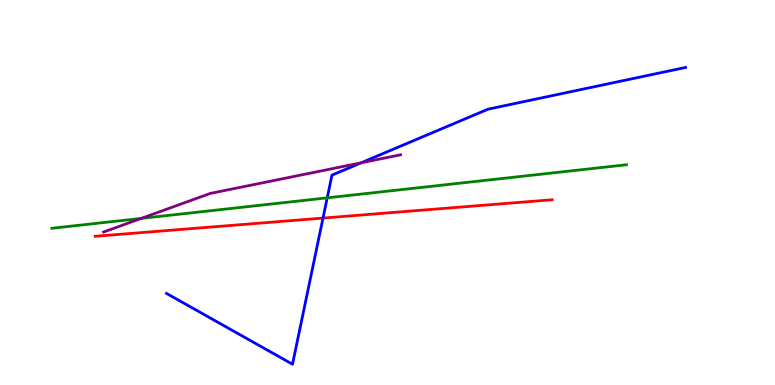[{'lines': ['blue', 'red'], 'intersections': [{'x': 4.17, 'y': 4.34}]}, {'lines': ['green', 'red'], 'intersections': []}, {'lines': ['purple', 'red'], 'intersections': []}, {'lines': ['blue', 'green'], 'intersections': [{'x': 4.22, 'y': 4.86}]}, {'lines': ['blue', 'purple'], 'intersections': [{'x': 4.66, 'y': 5.77}]}, {'lines': ['green', 'purple'], 'intersections': [{'x': 1.82, 'y': 4.33}]}]